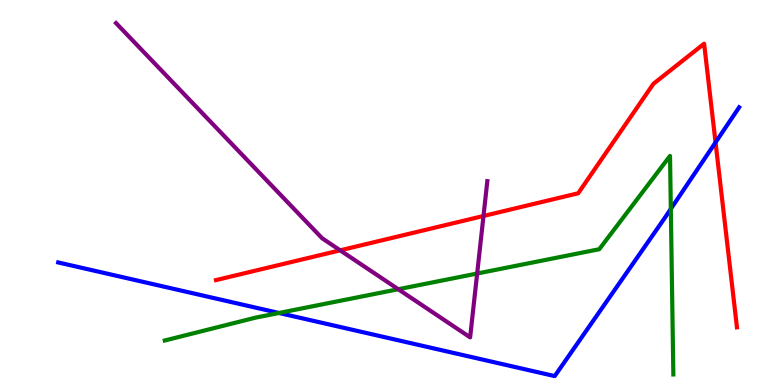[{'lines': ['blue', 'red'], 'intersections': [{'x': 9.23, 'y': 6.3}]}, {'lines': ['green', 'red'], 'intersections': []}, {'lines': ['purple', 'red'], 'intersections': [{'x': 4.39, 'y': 3.5}, {'x': 6.24, 'y': 4.39}]}, {'lines': ['blue', 'green'], 'intersections': [{'x': 3.6, 'y': 1.87}, {'x': 8.66, 'y': 4.57}]}, {'lines': ['blue', 'purple'], 'intersections': []}, {'lines': ['green', 'purple'], 'intersections': [{'x': 5.14, 'y': 2.49}, {'x': 6.16, 'y': 2.9}]}]